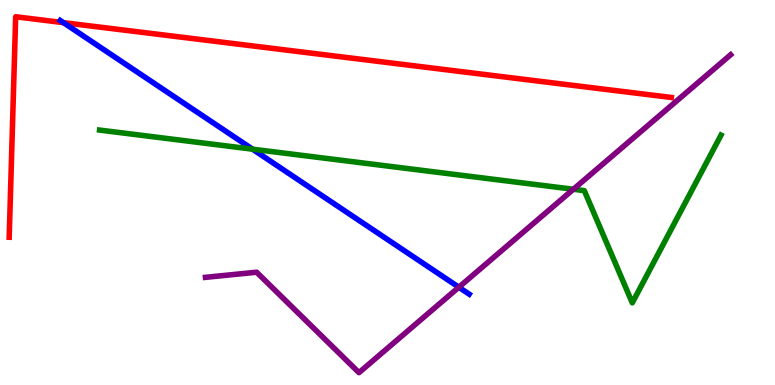[{'lines': ['blue', 'red'], 'intersections': [{'x': 0.819, 'y': 9.41}]}, {'lines': ['green', 'red'], 'intersections': []}, {'lines': ['purple', 'red'], 'intersections': []}, {'lines': ['blue', 'green'], 'intersections': [{'x': 3.26, 'y': 6.13}]}, {'lines': ['blue', 'purple'], 'intersections': [{'x': 5.92, 'y': 2.54}]}, {'lines': ['green', 'purple'], 'intersections': [{'x': 7.4, 'y': 5.08}]}]